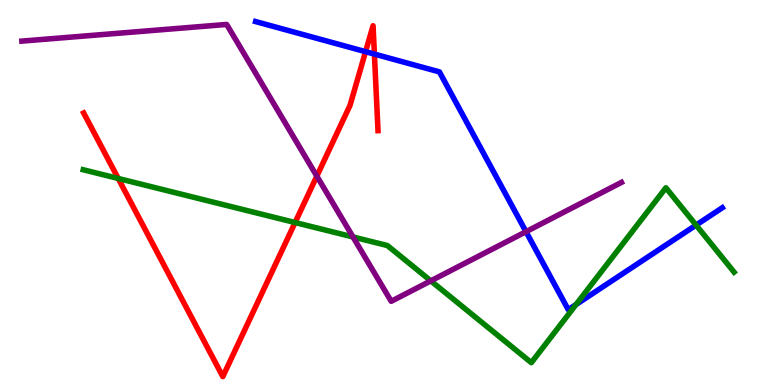[{'lines': ['blue', 'red'], 'intersections': [{'x': 4.72, 'y': 8.66}, {'x': 4.83, 'y': 8.6}]}, {'lines': ['green', 'red'], 'intersections': [{'x': 1.53, 'y': 5.36}, {'x': 3.81, 'y': 4.22}]}, {'lines': ['purple', 'red'], 'intersections': [{'x': 4.09, 'y': 5.43}]}, {'lines': ['blue', 'green'], 'intersections': [{'x': 7.43, 'y': 2.09}, {'x': 8.98, 'y': 4.15}]}, {'lines': ['blue', 'purple'], 'intersections': [{'x': 6.79, 'y': 3.98}]}, {'lines': ['green', 'purple'], 'intersections': [{'x': 4.55, 'y': 3.85}, {'x': 5.56, 'y': 2.7}]}]